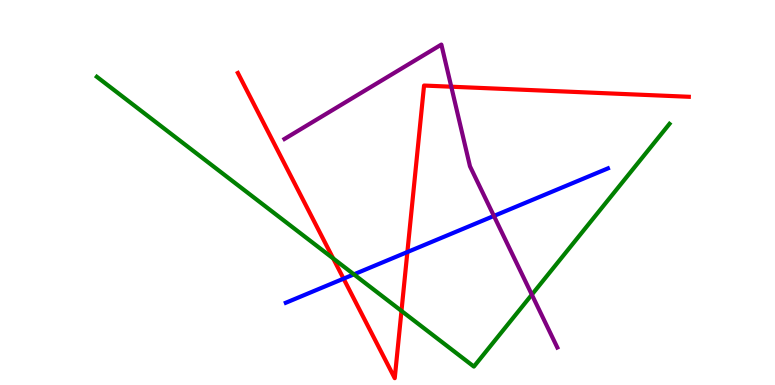[{'lines': ['blue', 'red'], 'intersections': [{'x': 4.43, 'y': 2.76}, {'x': 5.26, 'y': 3.45}]}, {'lines': ['green', 'red'], 'intersections': [{'x': 4.3, 'y': 3.29}, {'x': 5.18, 'y': 1.92}]}, {'lines': ['purple', 'red'], 'intersections': [{'x': 5.82, 'y': 7.75}]}, {'lines': ['blue', 'green'], 'intersections': [{'x': 4.57, 'y': 2.87}]}, {'lines': ['blue', 'purple'], 'intersections': [{'x': 6.37, 'y': 4.39}]}, {'lines': ['green', 'purple'], 'intersections': [{'x': 6.86, 'y': 2.35}]}]